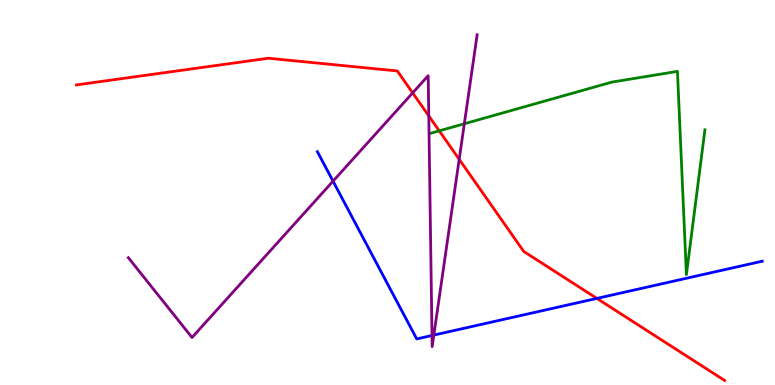[{'lines': ['blue', 'red'], 'intersections': [{'x': 7.7, 'y': 2.25}]}, {'lines': ['green', 'red'], 'intersections': [{'x': 5.67, 'y': 6.6}]}, {'lines': ['purple', 'red'], 'intersections': [{'x': 5.32, 'y': 7.59}, {'x': 5.53, 'y': 6.99}, {'x': 5.93, 'y': 5.86}]}, {'lines': ['blue', 'green'], 'intersections': []}, {'lines': ['blue', 'purple'], 'intersections': [{'x': 4.3, 'y': 5.29}, {'x': 5.57, 'y': 1.29}, {'x': 5.6, 'y': 1.3}]}, {'lines': ['green', 'purple'], 'intersections': [{'x': 5.99, 'y': 6.79}]}]